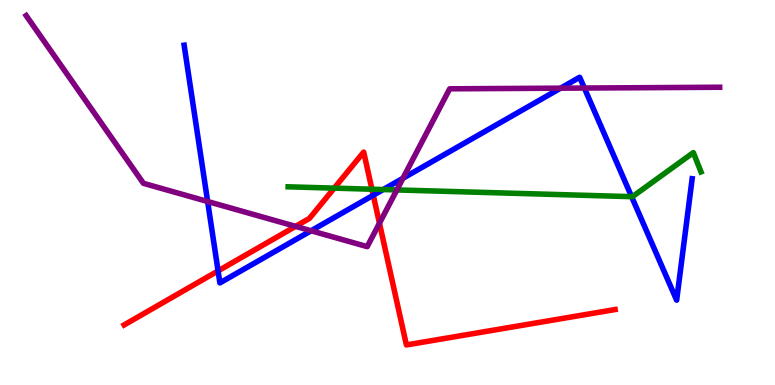[{'lines': ['blue', 'red'], 'intersections': [{'x': 2.81, 'y': 2.96}, {'x': 4.82, 'y': 4.93}]}, {'lines': ['green', 'red'], 'intersections': [{'x': 4.31, 'y': 5.11}, {'x': 4.8, 'y': 5.09}]}, {'lines': ['purple', 'red'], 'intersections': [{'x': 3.81, 'y': 4.12}, {'x': 4.9, 'y': 4.2}]}, {'lines': ['blue', 'green'], 'intersections': [{'x': 4.94, 'y': 5.08}, {'x': 8.15, 'y': 4.89}]}, {'lines': ['blue', 'purple'], 'intersections': [{'x': 2.68, 'y': 4.77}, {'x': 4.01, 'y': 4.01}, {'x': 5.2, 'y': 5.37}, {'x': 7.23, 'y': 7.71}, {'x': 7.54, 'y': 7.71}]}, {'lines': ['green', 'purple'], 'intersections': [{'x': 5.12, 'y': 5.07}]}]